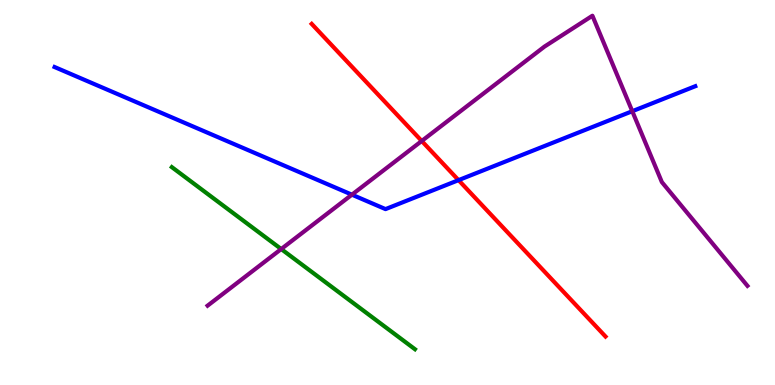[{'lines': ['blue', 'red'], 'intersections': [{'x': 5.92, 'y': 5.32}]}, {'lines': ['green', 'red'], 'intersections': []}, {'lines': ['purple', 'red'], 'intersections': [{'x': 5.44, 'y': 6.34}]}, {'lines': ['blue', 'green'], 'intersections': []}, {'lines': ['blue', 'purple'], 'intersections': [{'x': 4.54, 'y': 4.94}, {'x': 8.16, 'y': 7.11}]}, {'lines': ['green', 'purple'], 'intersections': [{'x': 3.63, 'y': 3.53}]}]